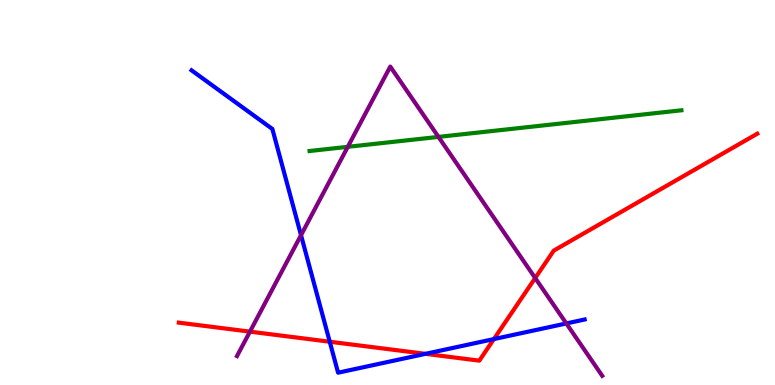[{'lines': ['blue', 'red'], 'intersections': [{'x': 4.25, 'y': 1.12}, {'x': 5.49, 'y': 0.809}, {'x': 6.37, 'y': 1.19}]}, {'lines': ['green', 'red'], 'intersections': []}, {'lines': ['purple', 'red'], 'intersections': [{'x': 3.22, 'y': 1.39}, {'x': 6.91, 'y': 2.78}]}, {'lines': ['blue', 'green'], 'intersections': []}, {'lines': ['blue', 'purple'], 'intersections': [{'x': 3.88, 'y': 3.89}, {'x': 7.31, 'y': 1.6}]}, {'lines': ['green', 'purple'], 'intersections': [{'x': 4.49, 'y': 6.19}, {'x': 5.66, 'y': 6.44}]}]